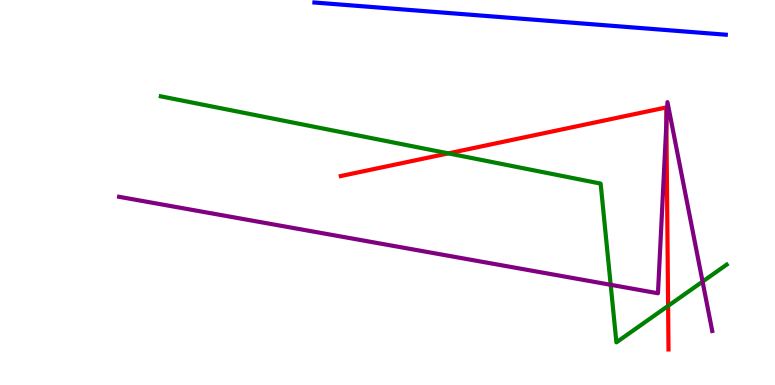[{'lines': ['blue', 'red'], 'intersections': []}, {'lines': ['green', 'red'], 'intersections': [{'x': 5.78, 'y': 6.02}, {'x': 8.62, 'y': 2.05}]}, {'lines': ['purple', 'red'], 'intersections': [{'x': 8.6, 'y': 6.79}]}, {'lines': ['blue', 'green'], 'intersections': []}, {'lines': ['blue', 'purple'], 'intersections': []}, {'lines': ['green', 'purple'], 'intersections': [{'x': 7.88, 'y': 2.6}, {'x': 9.07, 'y': 2.69}]}]